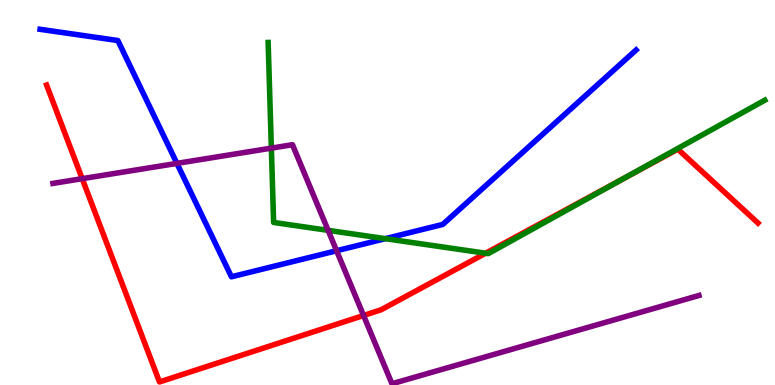[{'lines': ['blue', 'red'], 'intersections': []}, {'lines': ['green', 'red'], 'intersections': [{'x': 6.27, 'y': 3.42}, {'x': 8.05, 'y': 5.36}]}, {'lines': ['purple', 'red'], 'intersections': [{'x': 1.06, 'y': 5.36}, {'x': 4.69, 'y': 1.81}]}, {'lines': ['blue', 'green'], 'intersections': [{'x': 4.97, 'y': 3.8}]}, {'lines': ['blue', 'purple'], 'intersections': [{'x': 2.28, 'y': 5.76}, {'x': 4.34, 'y': 3.49}]}, {'lines': ['green', 'purple'], 'intersections': [{'x': 3.5, 'y': 6.15}, {'x': 4.23, 'y': 4.02}]}]